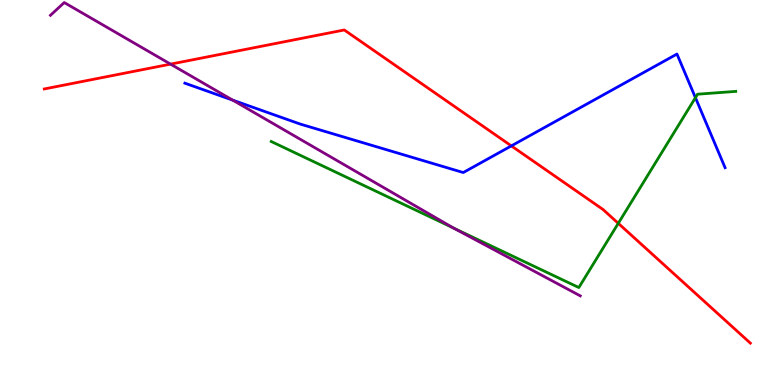[{'lines': ['blue', 'red'], 'intersections': [{'x': 6.6, 'y': 6.21}]}, {'lines': ['green', 'red'], 'intersections': [{'x': 7.98, 'y': 4.2}]}, {'lines': ['purple', 'red'], 'intersections': [{'x': 2.2, 'y': 8.33}]}, {'lines': ['blue', 'green'], 'intersections': [{'x': 8.97, 'y': 7.46}]}, {'lines': ['blue', 'purple'], 'intersections': [{'x': 3.0, 'y': 7.4}]}, {'lines': ['green', 'purple'], 'intersections': [{'x': 5.85, 'y': 4.08}]}]